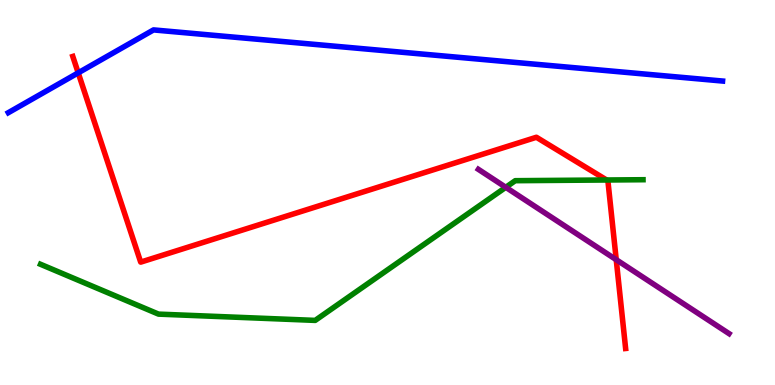[{'lines': ['blue', 'red'], 'intersections': [{'x': 1.01, 'y': 8.11}]}, {'lines': ['green', 'red'], 'intersections': [{'x': 7.83, 'y': 5.32}]}, {'lines': ['purple', 'red'], 'intersections': [{'x': 7.95, 'y': 3.25}]}, {'lines': ['blue', 'green'], 'intersections': []}, {'lines': ['blue', 'purple'], 'intersections': []}, {'lines': ['green', 'purple'], 'intersections': [{'x': 6.53, 'y': 5.13}]}]